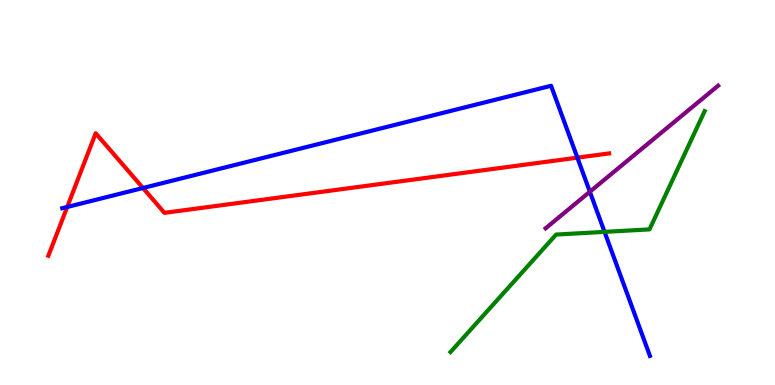[{'lines': ['blue', 'red'], 'intersections': [{'x': 0.867, 'y': 4.62}, {'x': 1.85, 'y': 5.12}, {'x': 7.45, 'y': 5.91}]}, {'lines': ['green', 'red'], 'intersections': []}, {'lines': ['purple', 'red'], 'intersections': []}, {'lines': ['blue', 'green'], 'intersections': [{'x': 7.8, 'y': 3.98}]}, {'lines': ['blue', 'purple'], 'intersections': [{'x': 7.61, 'y': 5.02}]}, {'lines': ['green', 'purple'], 'intersections': []}]